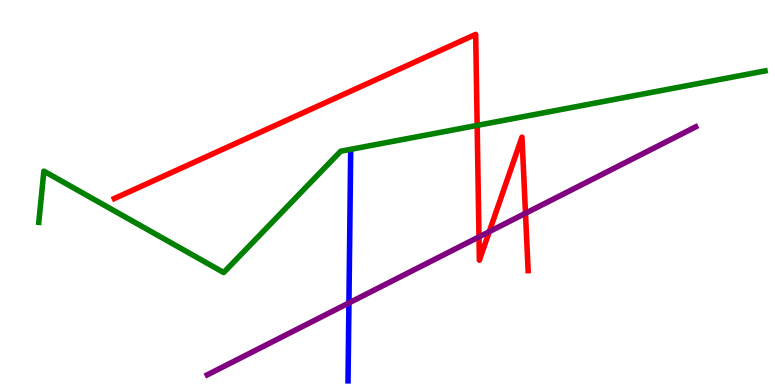[{'lines': ['blue', 'red'], 'intersections': []}, {'lines': ['green', 'red'], 'intersections': [{'x': 6.16, 'y': 6.74}]}, {'lines': ['purple', 'red'], 'intersections': [{'x': 6.18, 'y': 3.85}, {'x': 6.31, 'y': 3.98}, {'x': 6.78, 'y': 4.46}]}, {'lines': ['blue', 'green'], 'intersections': []}, {'lines': ['blue', 'purple'], 'intersections': [{'x': 4.5, 'y': 2.13}]}, {'lines': ['green', 'purple'], 'intersections': []}]